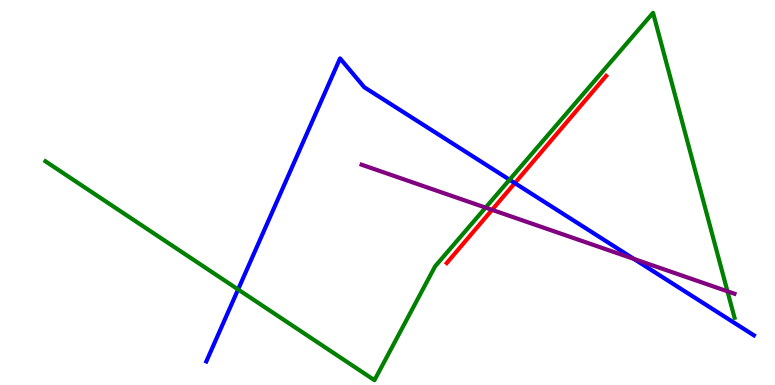[{'lines': ['blue', 'red'], 'intersections': [{'x': 6.64, 'y': 5.24}]}, {'lines': ['green', 'red'], 'intersections': []}, {'lines': ['purple', 'red'], 'intersections': [{'x': 6.35, 'y': 4.55}]}, {'lines': ['blue', 'green'], 'intersections': [{'x': 3.07, 'y': 2.48}, {'x': 6.57, 'y': 5.33}]}, {'lines': ['blue', 'purple'], 'intersections': [{'x': 8.18, 'y': 3.27}]}, {'lines': ['green', 'purple'], 'intersections': [{'x': 6.27, 'y': 4.61}, {'x': 9.39, 'y': 2.43}]}]